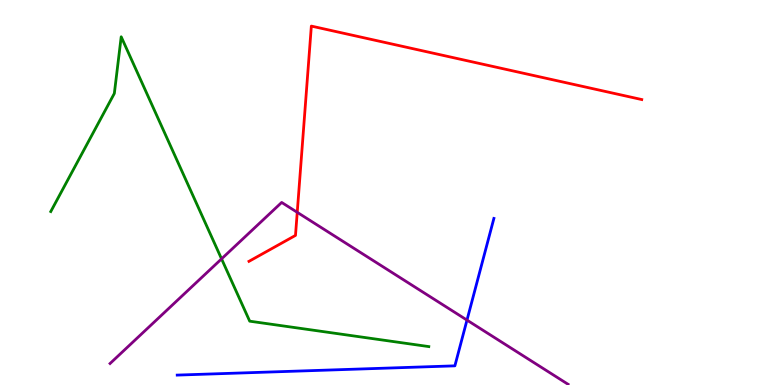[{'lines': ['blue', 'red'], 'intersections': []}, {'lines': ['green', 'red'], 'intersections': []}, {'lines': ['purple', 'red'], 'intersections': [{'x': 3.84, 'y': 4.49}]}, {'lines': ['blue', 'green'], 'intersections': []}, {'lines': ['blue', 'purple'], 'intersections': [{'x': 6.03, 'y': 1.69}]}, {'lines': ['green', 'purple'], 'intersections': [{'x': 2.86, 'y': 3.28}]}]